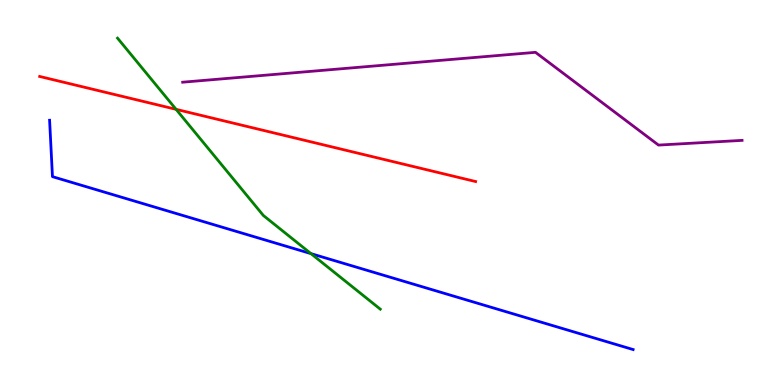[{'lines': ['blue', 'red'], 'intersections': []}, {'lines': ['green', 'red'], 'intersections': [{'x': 2.27, 'y': 7.16}]}, {'lines': ['purple', 'red'], 'intersections': []}, {'lines': ['blue', 'green'], 'intersections': [{'x': 4.01, 'y': 3.41}]}, {'lines': ['blue', 'purple'], 'intersections': []}, {'lines': ['green', 'purple'], 'intersections': []}]